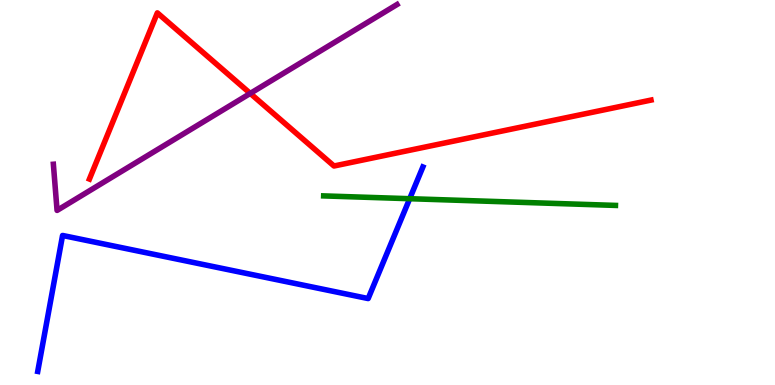[{'lines': ['blue', 'red'], 'intersections': []}, {'lines': ['green', 'red'], 'intersections': []}, {'lines': ['purple', 'red'], 'intersections': [{'x': 3.23, 'y': 7.57}]}, {'lines': ['blue', 'green'], 'intersections': [{'x': 5.29, 'y': 4.84}]}, {'lines': ['blue', 'purple'], 'intersections': []}, {'lines': ['green', 'purple'], 'intersections': []}]